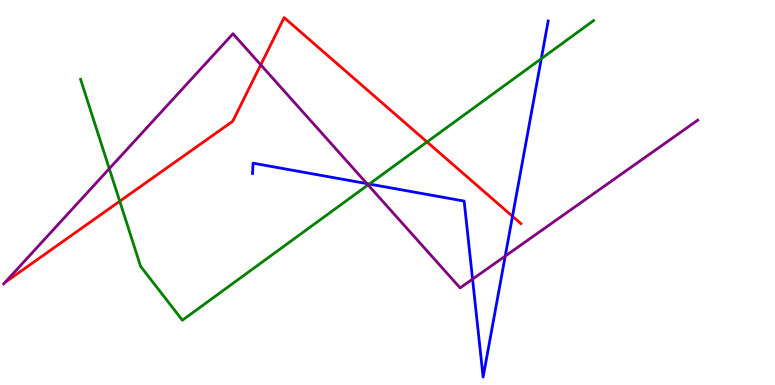[{'lines': ['blue', 'red'], 'intersections': [{'x': 6.61, 'y': 4.38}]}, {'lines': ['green', 'red'], 'intersections': [{'x': 1.54, 'y': 4.77}, {'x': 5.51, 'y': 6.31}]}, {'lines': ['purple', 'red'], 'intersections': [{'x': 3.36, 'y': 8.32}]}, {'lines': ['blue', 'green'], 'intersections': [{'x': 4.76, 'y': 5.22}, {'x': 6.98, 'y': 8.48}]}, {'lines': ['blue', 'purple'], 'intersections': [{'x': 4.73, 'y': 5.23}, {'x': 6.1, 'y': 2.75}, {'x': 6.52, 'y': 3.35}]}, {'lines': ['green', 'purple'], 'intersections': [{'x': 1.41, 'y': 5.62}, {'x': 4.75, 'y': 5.2}]}]